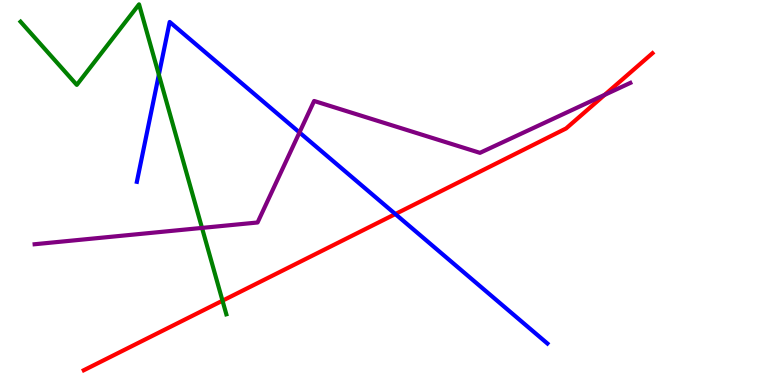[{'lines': ['blue', 'red'], 'intersections': [{'x': 5.1, 'y': 4.44}]}, {'lines': ['green', 'red'], 'intersections': [{'x': 2.87, 'y': 2.19}]}, {'lines': ['purple', 'red'], 'intersections': [{'x': 7.8, 'y': 7.54}]}, {'lines': ['blue', 'green'], 'intersections': [{'x': 2.05, 'y': 8.06}]}, {'lines': ['blue', 'purple'], 'intersections': [{'x': 3.86, 'y': 6.56}]}, {'lines': ['green', 'purple'], 'intersections': [{'x': 2.61, 'y': 4.08}]}]